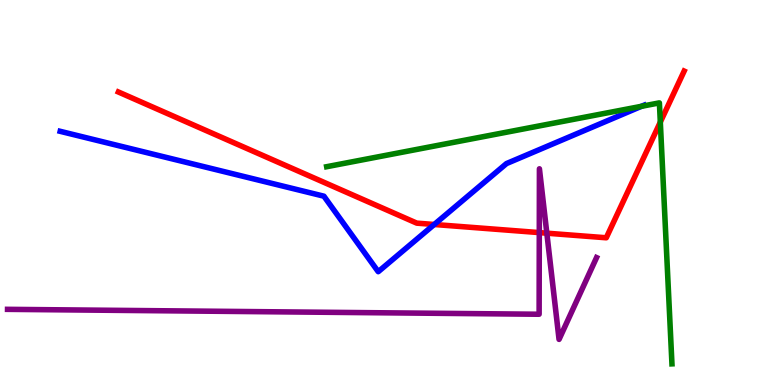[{'lines': ['blue', 'red'], 'intersections': [{'x': 5.6, 'y': 4.17}]}, {'lines': ['green', 'red'], 'intersections': [{'x': 8.52, 'y': 6.83}]}, {'lines': ['purple', 'red'], 'intersections': [{'x': 6.96, 'y': 3.96}, {'x': 7.06, 'y': 3.94}]}, {'lines': ['blue', 'green'], 'intersections': [{'x': 8.28, 'y': 7.24}]}, {'lines': ['blue', 'purple'], 'intersections': []}, {'lines': ['green', 'purple'], 'intersections': []}]